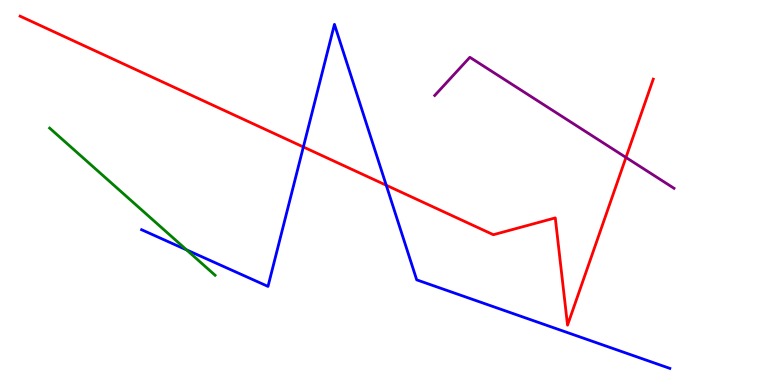[{'lines': ['blue', 'red'], 'intersections': [{'x': 3.91, 'y': 6.18}, {'x': 4.98, 'y': 5.19}]}, {'lines': ['green', 'red'], 'intersections': []}, {'lines': ['purple', 'red'], 'intersections': [{'x': 8.08, 'y': 5.91}]}, {'lines': ['blue', 'green'], 'intersections': [{'x': 2.41, 'y': 3.51}]}, {'lines': ['blue', 'purple'], 'intersections': []}, {'lines': ['green', 'purple'], 'intersections': []}]